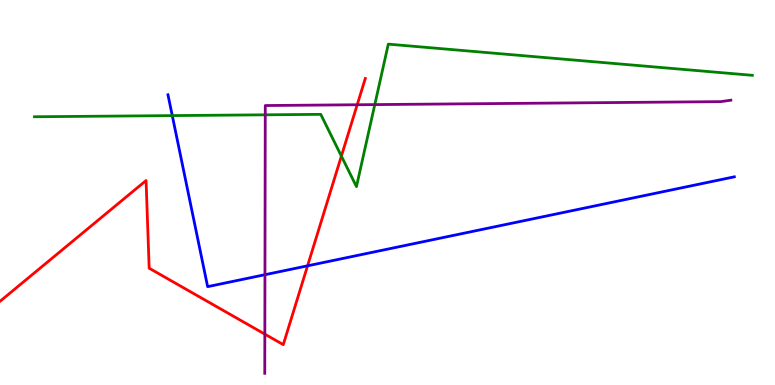[{'lines': ['blue', 'red'], 'intersections': [{'x': 3.97, 'y': 3.1}]}, {'lines': ['green', 'red'], 'intersections': [{'x': 4.4, 'y': 5.95}]}, {'lines': ['purple', 'red'], 'intersections': [{'x': 3.42, 'y': 1.32}, {'x': 4.61, 'y': 7.28}]}, {'lines': ['blue', 'green'], 'intersections': [{'x': 2.22, 'y': 7.0}]}, {'lines': ['blue', 'purple'], 'intersections': [{'x': 3.42, 'y': 2.86}]}, {'lines': ['green', 'purple'], 'intersections': [{'x': 3.42, 'y': 7.02}, {'x': 4.84, 'y': 7.28}]}]